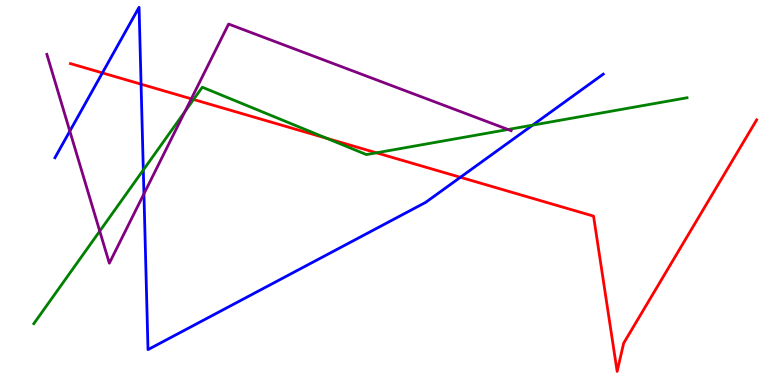[{'lines': ['blue', 'red'], 'intersections': [{'x': 1.32, 'y': 8.11}, {'x': 1.82, 'y': 7.81}, {'x': 5.94, 'y': 5.4}]}, {'lines': ['green', 'red'], 'intersections': [{'x': 2.5, 'y': 7.42}, {'x': 4.22, 'y': 6.41}, {'x': 4.86, 'y': 6.03}]}, {'lines': ['purple', 'red'], 'intersections': [{'x': 2.47, 'y': 7.43}]}, {'lines': ['blue', 'green'], 'intersections': [{'x': 1.85, 'y': 5.58}, {'x': 6.87, 'y': 6.75}]}, {'lines': ['blue', 'purple'], 'intersections': [{'x': 0.901, 'y': 6.59}, {'x': 1.86, 'y': 4.97}]}, {'lines': ['green', 'purple'], 'intersections': [{'x': 1.29, 'y': 4.0}, {'x': 2.39, 'y': 7.1}, {'x': 6.56, 'y': 6.64}]}]